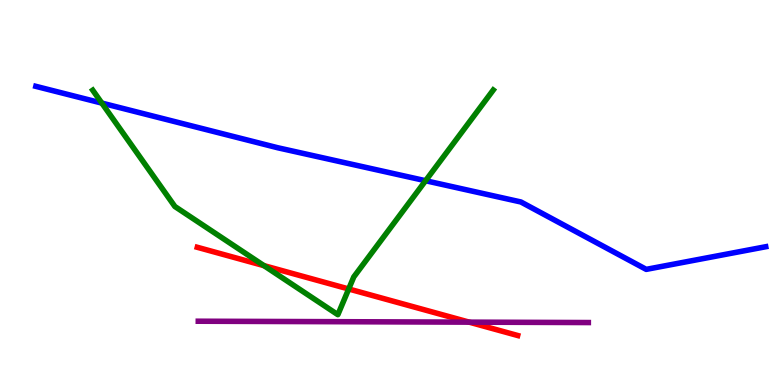[{'lines': ['blue', 'red'], 'intersections': []}, {'lines': ['green', 'red'], 'intersections': [{'x': 3.41, 'y': 3.1}, {'x': 4.5, 'y': 2.49}]}, {'lines': ['purple', 'red'], 'intersections': [{'x': 6.05, 'y': 1.63}]}, {'lines': ['blue', 'green'], 'intersections': [{'x': 1.31, 'y': 7.32}, {'x': 5.49, 'y': 5.31}]}, {'lines': ['blue', 'purple'], 'intersections': []}, {'lines': ['green', 'purple'], 'intersections': []}]